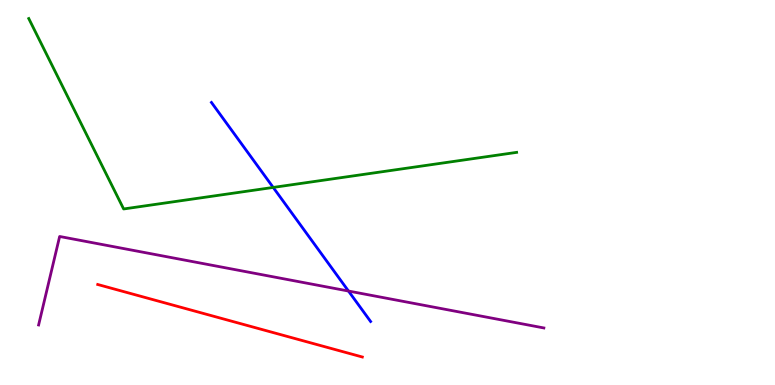[{'lines': ['blue', 'red'], 'intersections': []}, {'lines': ['green', 'red'], 'intersections': []}, {'lines': ['purple', 'red'], 'intersections': []}, {'lines': ['blue', 'green'], 'intersections': [{'x': 3.53, 'y': 5.13}]}, {'lines': ['blue', 'purple'], 'intersections': [{'x': 4.5, 'y': 2.44}]}, {'lines': ['green', 'purple'], 'intersections': []}]